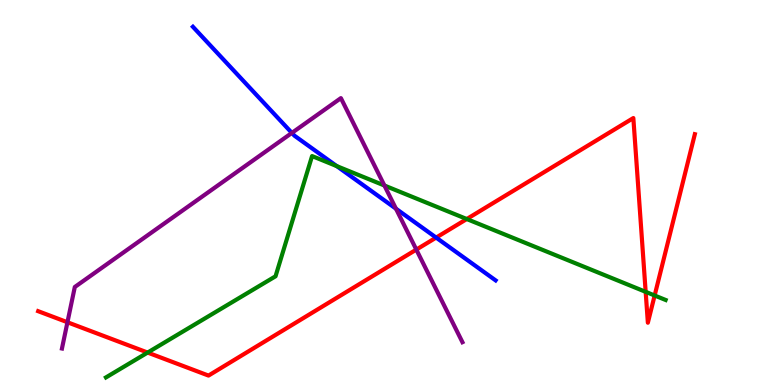[{'lines': ['blue', 'red'], 'intersections': [{'x': 5.63, 'y': 3.83}]}, {'lines': ['green', 'red'], 'intersections': [{'x': 1.9, 'y': 0.842}, {'x': 6.02, 'y': 4.31}, {'x': 8.33, 'y': 2.42}, {'x': 8.45, 'y': 2.32}]}, {'lines': ['purple', 'red'], 'intersections': [{'x': 0.87, 'y': 1.63}, {'x': 5.37, 'y': 3.52}]}, {'lines': ['blue', 'green'], 'intersections': [{'x': 4.35, 'y': 5.69}]}, {'lines': ['blue', 'purple'], 'intersections': [{'x': 3.77, 'y': 6.55}, {'x': 5.11, 'y': 4.58}]}, {'lines': ['green', 'purple'], 'intersections': [{'x': 4.96, 'y': 5.18}]}]